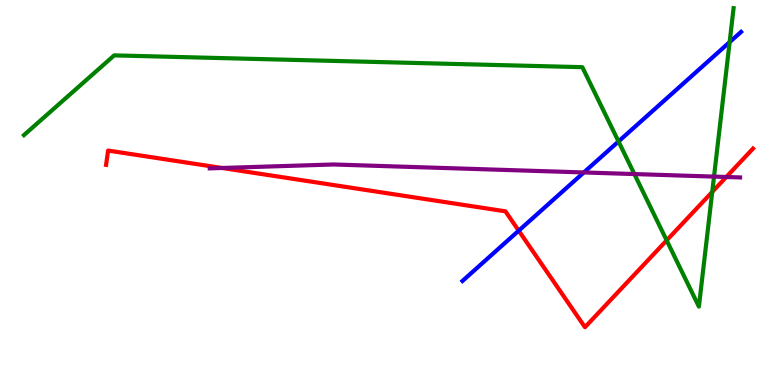[{'lines': ['blue', 'red'], 'intersections': [{'x': 6.69, 'y': 4.01}]}, {'lines': ['green', 'red'], 'intersections': [{'x': 8.6, 'y': 3.76}, {'x': 9.19, 'y': 5.02}]}, {'lines': ['purple', 'red'], 'intersections': [{'x': 2.86, 'y': 5.64}, {'x': 9.37, 'y': 5.4}]}, {'lines': ['blue', 'green'], 'intersections': [{'x': 7.98, 'y': 6.33}, {'x': 9.41, 'y': 8.91}]}, {'lines': ['blue', 'purple'], 'intersections': [{'x': 7.53, 'y': 5.52}]}, {'lines': ['green', 'purple'], 'intersections': [{'x': 8.19, 'y': 5.48}, {'x': 9.21, 'y': 5.41}]}]